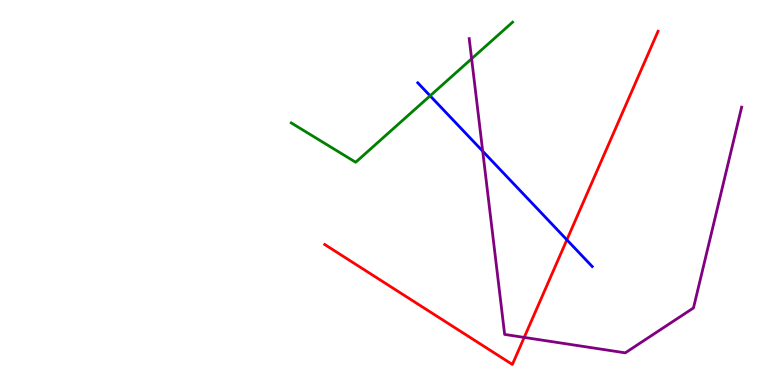[{'lines': ['blue', 'red'], 'intersections': [{'x': 7.31, 'y': 3.77}]}, {'lines': ['green', 'red'], 'intersections': []}, {'lines': ['purple', 'red'], 'intersections': [{'x': 6.76, 'y': 1.24}]}, {'lines': ['blue', 'green'], 'intersections': [{'x': 5.55, 'y': 7.51}]}, {'lines': ['blue', 'purple'], 'intersections': [{'x': 6.23, 'y': 6.07}]}, {'lines': ['green', 'purple'], 'intersections': [{'x': 6.09, 'y': 8.47}]}]